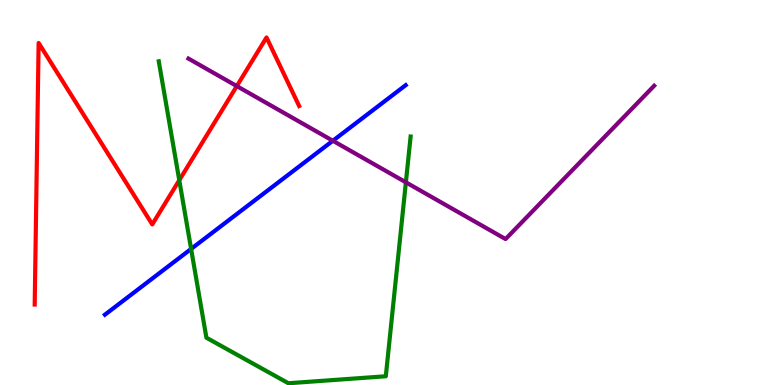[{'lines': ['blue', 'red'], 'intersections': []}, {'lines': ['green', 'red'], 'intersections': [{'x': 2.31, 'y': 5.32}]}, {'lines': ['purple', 'red'], 'intersections': [{'x': 3.06, 'y': 7.76}]}, {'lines': ['blue', 'green'], 'intersections': [{'x': 2.47, 'y': 3.53}]}, {'lines': ['blue', 'purple'], 'intersections': [{'x': 4.29, 'y': 6.34}]}, {'lines': ['green', 'purple'], 'intersections': [{'x': 5.24, 'y': 5.26}]}]